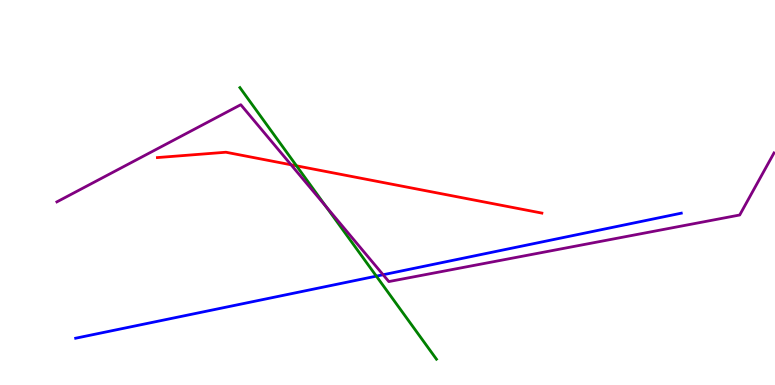[{'lines': ['blue', 'red'], 'intersections': []}, {'lines': ['green', 'red'], 'intersections': [{'x': 3.83, 'y': 5.69}]}, {'lines': ['purple', 'red'], 'intersections': [{'x': 3.76, 'y': 5.72}]}, {'lines': ['blue', 'green'], 'intersections': [{'x': 4.86, 'y': 2.83}]}, {'lines': ['blue', 'purple'], 'intersections': [{'x': 4.94, 'y': 2.86}]}, {'lines': ['green', 'purple'], 'intersections': [{'x': 4.2, 'y': 4.64}]}]